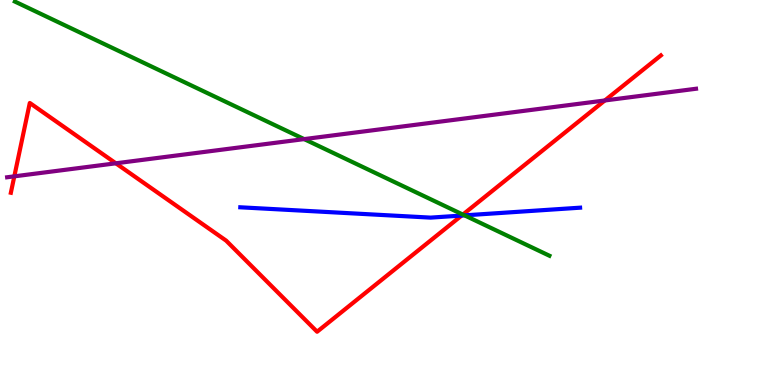[{'lines': ['blue', 'red'], 'intersections': [{'x': 5.96, 'y': 4.4}]}, {'lines': ['green', 'red'], 'intersections': [{'x': 5.97, 'y': 4.43}]}, {'lines': ['purple', 'red'], 'intersections': [{'x': 0.185, 'y': 5.42}, {'x': 1.49, 'y': 5.76}, {'x': 7.8, 'y': 7.39}]}, {'lines': ['blue', 'green'], 'intersections': [{'x': 5.99, 'y': 4.41}]}, {'lines': ['blue', 'purple'], 'intersections': []}, {'lines': ['green', 'purple'], 'intersections': [{'x': 3.92, 'y': 6.39}]}]